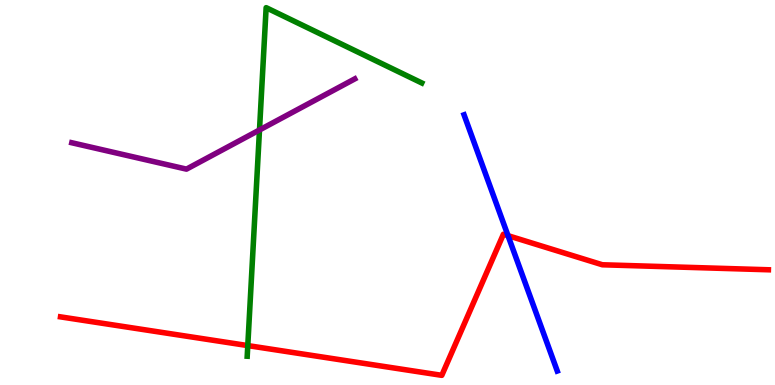[{'lines': ['blue', 'red'], 'intersections': [{'x': 6.56, 'y': 3.88}]}, {'lines': ['green', 'red'], 'intersections': [{'x': 3.2, 'y': 1.02}]}, {'lines': ['purple', 'red'], 'intersections': []}, {'lines': ['blue', 'green'], 'intersections': []}, {'lines': ['blue', 'purple'], 'intersections': []}, {'lines': ['green', 'purple'], 'intersections': [{'x': 3.35, 'y': 6.62}]}]